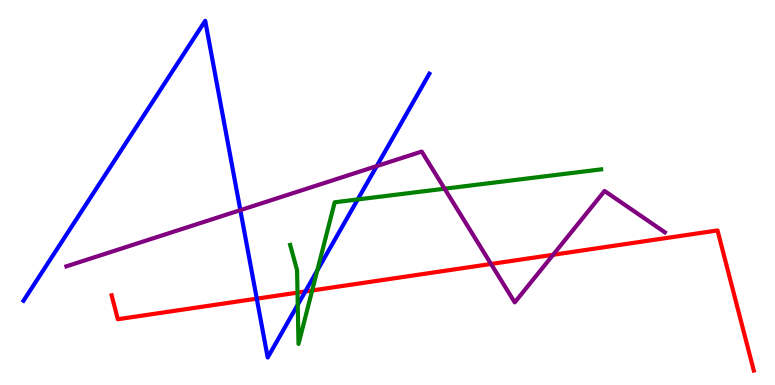[{'lines': ['blue', 'red'], 'intersections': [{'x': 3.31, 'y': 2.24}, {'x': 3.94, 'y': 2.43}]}, {'lines': ['green', 'red'], 'intersections': [{'x': 3.84, 'y': 2.4}, {'x': 4.03, 'y': 2.46}]}, {'lines': ['purple', 'red'], 'intersections': [{'x': 6.34, 'y': 3.14}, {'x': 7.14, 'y': 3.38}]}, {'lines': ['blue', 'green'], 'intersections': [{'x': 3.84, 'y': 2.08}, {'x': 4.09, 'y': 2.98}, {'x': 4.62, 'y': 4.82}]}, {'lines': ['blue', 'purple'], 'intersections': [{'x': 3.1, 'y': 4.54}, {'x': 4.86, 'y': 5.69}]}, {'lines': ['green', 'purple'], 'intersections': [{'x': 5.74, 'y': 5.1}]}]